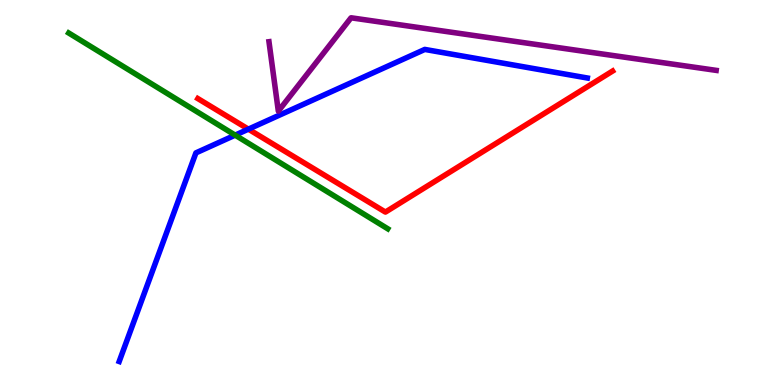[{'lines': ['blue', 'red'], 'intersections': [{'x': 3.21, 'y': 6.65}]}, {'lines': ['green', 'red'], 'intersections': []}, {'lines': ['purple', 'red'], 'intersections': []}, {'lines': ['blue', 'green'], 'intersections': [{'x': 3.03, 'y': 6.49}]}, {'lines': ['blue', 'purple'], 'intersections': []}, {'lines': ['green', 'purple'], 'intersections': []}]